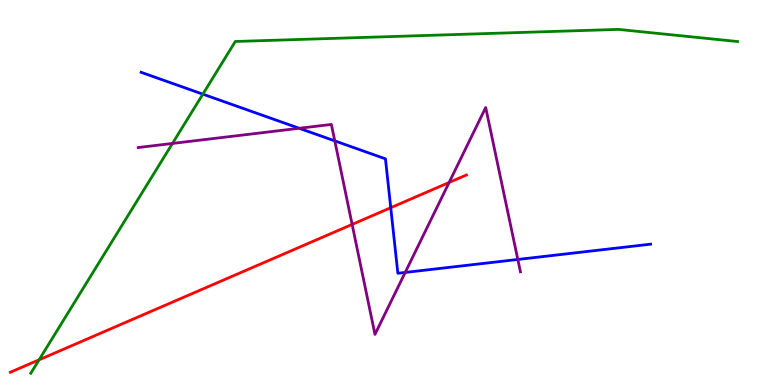[{'lines': ['blue', 'red'], 'intersections': [{'x': 5.04, 'y': 4.6}]}, {'lines': ['green', 'red'], 'intersections': [{'x': 0.505, 'y': 0.655}]}, {'lines': ['purple', 'red'], 'intersections': [{'x': 4.54, 'y': 4.17}, {'x': 5.8, 'y': 5.26}]}, {'lines': ['blue', 'green'], 'intersections': [{'x': 2.62, 'y': 7.55}]}, {'lines': ['blue', 'purple'], 'intersections': [{'x': 3.86, 'y': 6.67}, {'x': 4.32, 'y': 6.34}, {'x': 5.23, 'y': 2.92}, {'x': 6.68, 'y': 3.26}]}, {'lines': ['green', 'purple'], 'intersections': [{'x': 2.23, 'y': 6.27}]}]